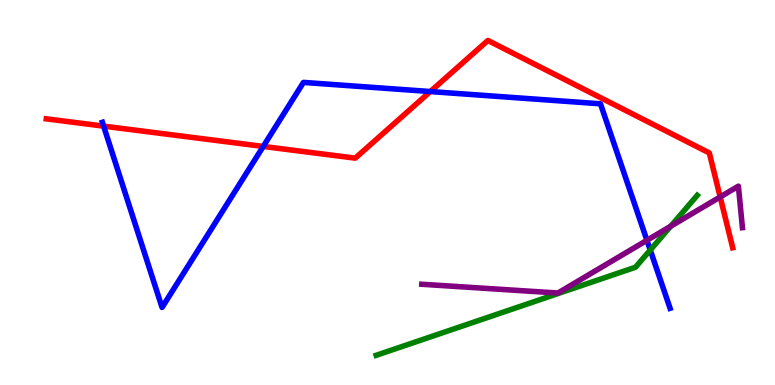[{'lines': ['blue', 'red'], 'intersections': [{'x': 1.34, 'y': 6.72}, {'x': 3.4, 'y': 6.2}, {'x': 5.55, 'y': 7.62}]}, {'lines': ['green', 'red'], 'intersections': []}, {'lines': ['purple', 'red'], 'intersections': [{'x': 9.29, 'y': 4.88}]}, {'lines': ['blue', 'green'], 'intersections': [{'x': 8.39, 'y': 3.51}]}, {'lines': ['blue', 'purple'], 'intersections': [{'x': 8.35, 'y': 3.76}]}, {'lines': ['green', 'purple'], 'intersections': [{'x': 8.65, 'y': 4.12}]}]